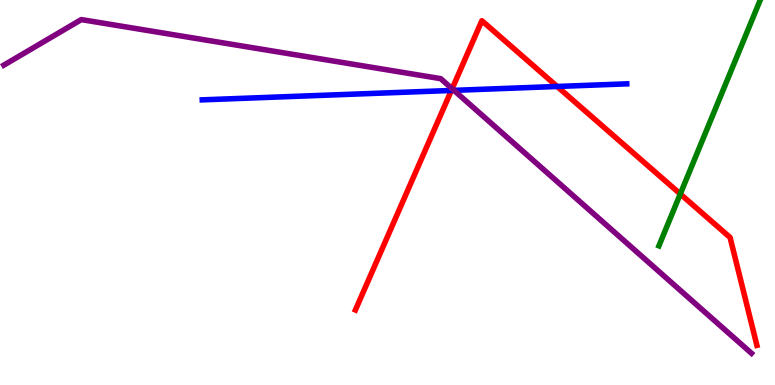[{'lines': ['blue', 'red'], 'intersections': [{'x': 5.82, 'y': 7.65}, {'x': 7.19, 'y': 7.75}]}, {'lines': ['green', 'red'], 'intersections': [{'x': 8.78, 'y': 4.96}]}, {'lines': ['purple', 'red'], 'intersections': [{'x': 5.83, 'y': 7.69}]}, {'lines': ['blue', 'green'], 'intersections': []}, {'lines': ['blue', 'purple'], 'intersections': [{'x': 5.86, 'y': 7.65}]}, {'lines': ['green', 'purple'], 'intersections': []}]